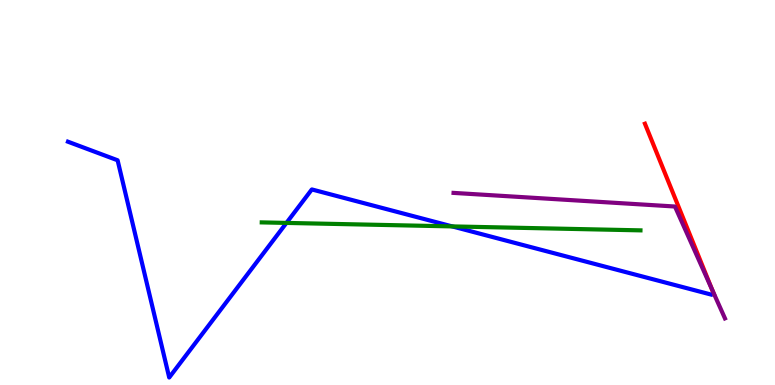[{'lines': ['blue', 'red'], 'intersections': []}, {'lines': ['green', 'red'], 'intersections': []}, {'lines': ['purple', 'red'], 'intersections': [{'x': 9.19, 'y': 2.47}]}, {'lines': ['blue', 'green'], 'intersections': [{'x': 3.7, 'y': 4.21}, {'x': 5.83, 'y': 4.12}]}, {'lines': ['blue', 'purple'], 'intersections': []}, {'lines': ['green', 'purple'], 'intersections': []}]